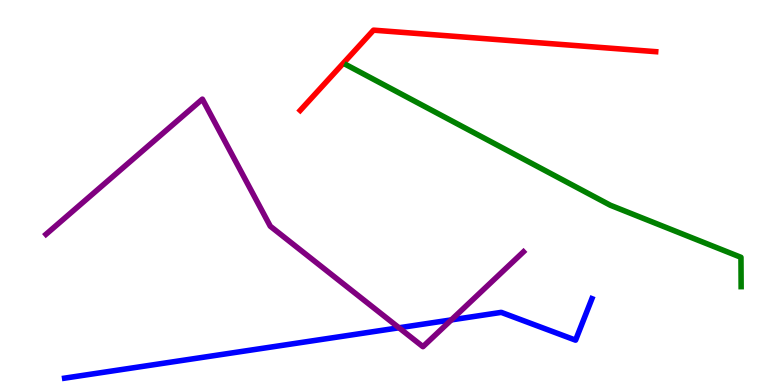[{'lines': ['blue', 'red'], 'intersections': []}, {'lines': ['green', 'red'], 'intersections': []}, {'lines': ['purple', 'red'], 'intersections': []}, {'lines': ['blue', 'green'], 'intersections': []}, {'lines': ['blue', 'purple'], 'intersections': [{'x': 5.15, 'y': 1.49}, {'x': 5.82, 'y': 1.69}]}, {'lines': ['green', 'purple'], 'intersections': []}]